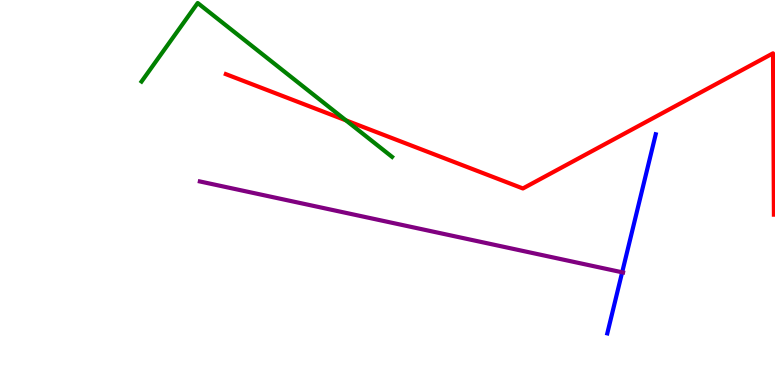[{'lines': ['blue', 'red'], 'intersections': []}, {'lines': ['green', 'red'], 'intersections': [{'x': 4.46, 'y': 6.87}]}, {'lines': ['purple', 'red'], 'intersections': []}, {'lines': ['blue', 'green'], 'intersections': []}, {'lines': ['blue', 'purple'], 'intersections': [{'x': 8.03, 'y': 2.93}]}, {'lines': ['green', 'purple'], 'intersections': []}]